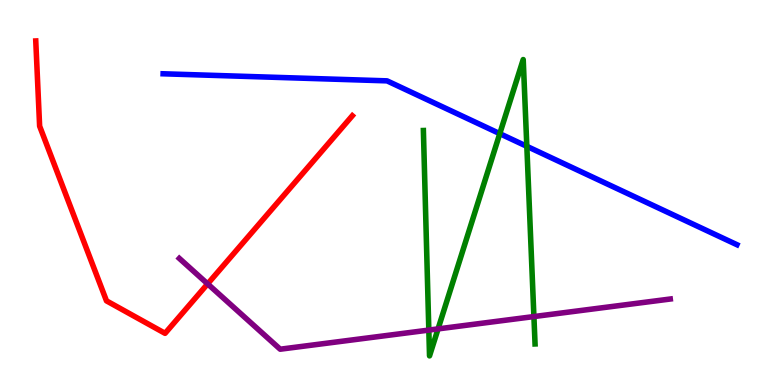[{'lines': ['blue', 'red'], 'intersections': []}, {'lines': ['green', 'red'], 'intersections': []}, {'lines': ['purple', 'red'], 'intersections': [{'x': 2.68, 'y': 2.63}]}, {'lines': ['blue', 'green'], 'intersections': [{'x': 6.45, 'y': 6.53}, {'x': 6.8, 'y': 6.2}]}, {'lines': ['blue', 'purple'], 'intersections': []}, {'lines': ['green', 'purple'], 'intersections': [{'x': 5.53, 'y': 1.43}, {'x': 5.65, 'y': 1.46}, {'x': 6.89, 'y': 1.78}]}]